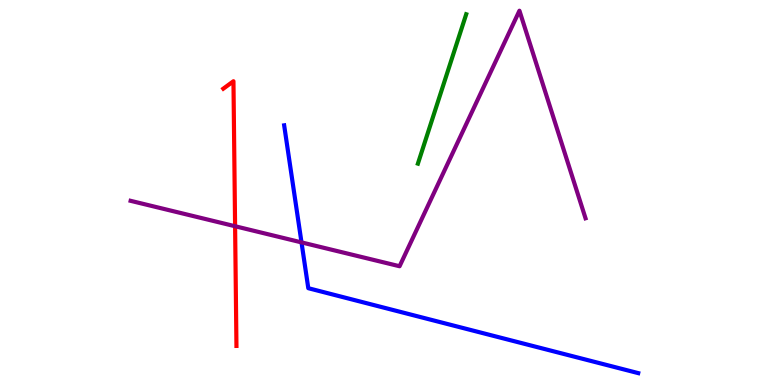[{'lines': ['blue', 'red'], 'intersections': []}, {'lines': ['green', 'red'], 'intersections': []}, {'lines': ['purple', 'red'], 'intersections': [{'x': 3.03, 'y': 4.12}]}, {'lines': ['blue', 'green'], 'intersections': []}, {'lines': ['blue', 'purple'], 'intersections': [{'x': 3.89, 'y': 3.7}]}, {'lines': ['green', 'purple'], 'intersections': []}]